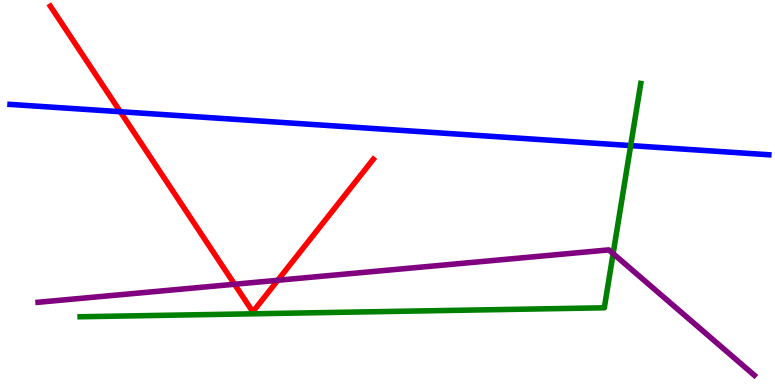[{'lines': ['blue', 'red'], 'intersections': [{'x': 1.55, 'y': 7.1}]}, {'lines': ['green', 'red'], 'intersections': []}, {'lines': ['purple', 'red'], 'intersections': [{'x': 3.03, 'y': 2.62}, {'x': 3.58, 'y': 2.72}]}, {'lines': ['blue', 'green'], 'intersections': [{'x': 8.14, 'y': 6.22}]}, {'lines': ['blue', 'purple'], 'intersections': []}, {'lines': ['green', 'purple'], 'intersections': [{'x': 7.91, 'y': 3.41}]}]